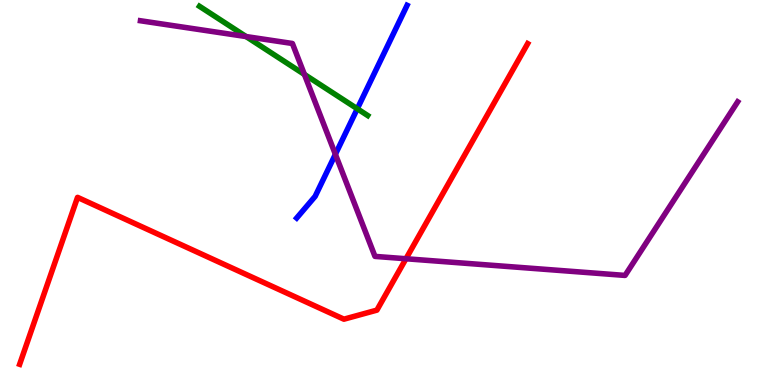[{'lines': ['blue', 'red'], 'intersections': []}, {'lines': ['green', 'red'], 'intersections': []}, {'lines': ['purple', 'red'], 'intersections': [{'x': 5.24, 'y': 3.28}]}, {'lines': ['blue', 'green'], 'intersections': [{'x': 4.61, 'y': 7.17}]}, {'lines': ['blue', 'purple'], 'intersections': [{'x': 4.33, 'y': 5.99}]}, {'lines': ['green', 'purple'], 'intersections': [{'x': 3.18, 'y': 9.05}, {'x': 3.93, 'y': 8.07}]}]